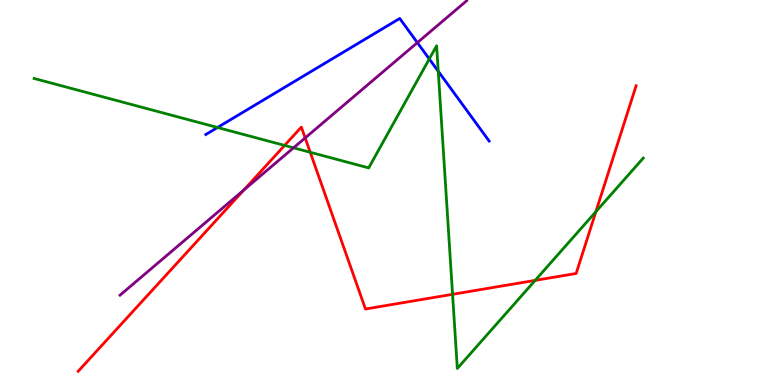[{'lines': ['blue', 'red'], 'intersections': []}, {'lines': ['green', 'red'], 'intersections': [{'x': 3.67, 'y': 6.22}, {'x': 4.0, 'y': 6.04}, {'x': 5.84, 'y': 2.36}, {'x': 6.91, 'y': 2.72}, {'x': 7.69, 'y': 4.5}]}, {'lines': ['purple', 'red'], 'intersections': [{'x': 3.15, 'y': 5.07}, {'x': 3.94, 'y': 6.42}]}, {'lines': ['blue', 'green'], 'intersections': [{'x': 2.81, 'y': 6.69}, {'x': 5.54, 'y': 8.47}, {'x': 5.65, 'y': 8.15}]}, {'lines': ['blue', 'purple'], 'intersections': [{'x': 5.39, 'y': 8.89}]}, {'lines': ['green', 'purple'], 'intersections': [{'x': 3.79, 'y': 6.16}]}]